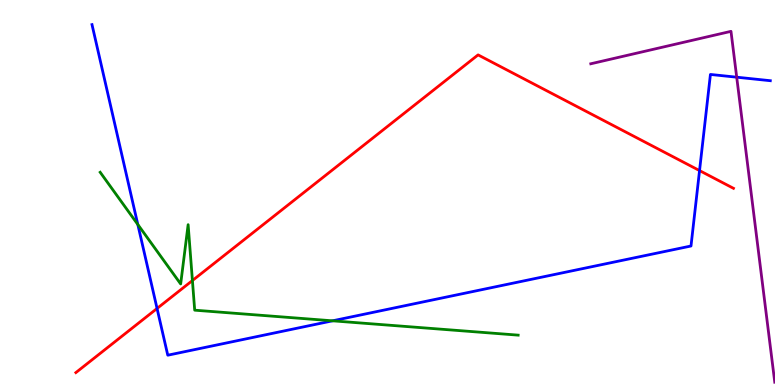[{'lines': ['blue', 'red'], 'intersections': [{'x': 2.03, 'y': 1.99}, {'x': 9.03, 'y': 5.57}]}, {'lines': ['green', 'red'], 'intersections': [{'x': 2.48, 'y': 2.71}]}, {'lines': ['purple', 'red'], 'intersections': []}, {'lines': ['blue', 'green'], 'intersections': [{'x': 1.78, 'y': 4.17}, {'x': 4.29, 'y': 1.67}]}, {'lines': ['blue', 'purple'], 'intersections': [{'x': 9.51, 'y': 7.99}]}, {'lines': ['green', 'purple'], 'intersections': []}]